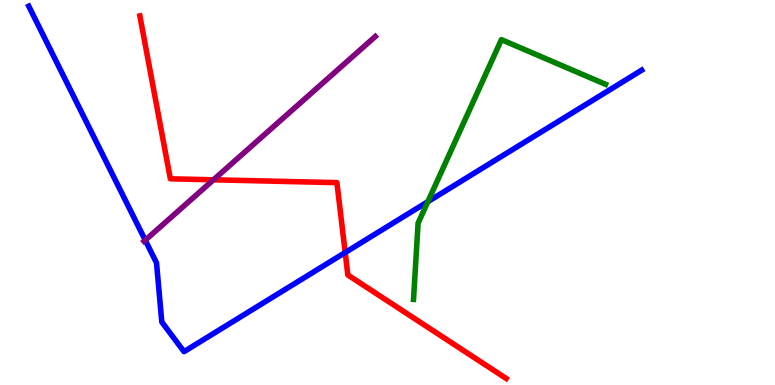[{'lines': ['blue', 'red'], 'intersections': [{'x': 4.45, 'y': 3.44}]}, {'lines': ['green', 'red'], 'intersections': []}, {'lines': ['purple', 'red'], 'intersections': [{'x': 2.75, 'y': 5.33}]}, {'lines': ['blue', 'green'], 'intersections': [{'x': 5.52, 'y': 4.76}]}, {'lines': ['blue', 'purple'], 'intersections': [{'x': 1.87, 'y': 3.76}]}, {'lines': ['green', 'purple'], 'intersections': []}]